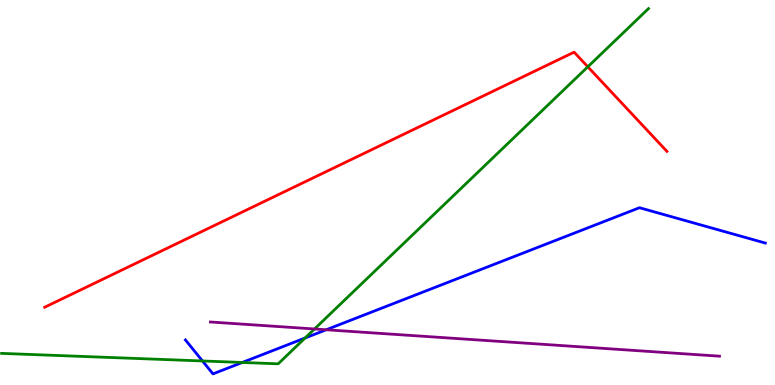[{'lines': ['blue', 'red'], 'intersections': []}, {'lines': ['green', 'red'], 'intersections': [{'x': 7.58, 'y': 8.26}]}, {'lines': ['purple', 'red'], 'intersections': []}, {'lines': ['blue', 'green'], 'intersections': [{'x': 2.61, 'y': 0.624}, {'x': 3.13, 'y': 0.585}, {'x': 3.94, 'y': 1.22}]}, {'lines': ['blue', 'purple'], 'intersections': [{'x': 4.21, 'y': 1.43}]}, {'lines': ['green', 'purple'], 'intersections': [{'x': 4.06, 'y': 1.46}]}]